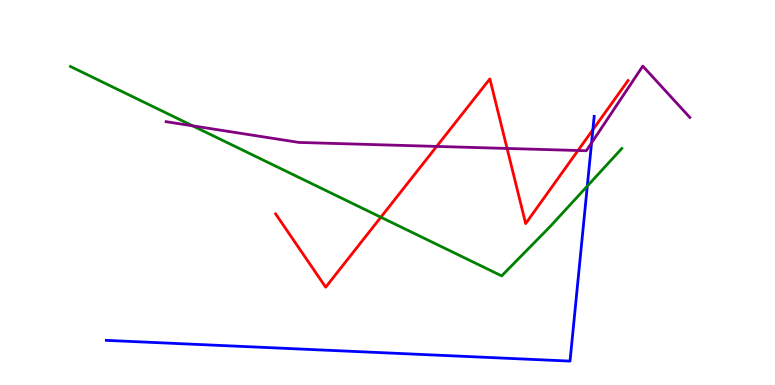[{'lines': ['blue', 'red'], 'intersections': [{'x': 7.65, 'y': 6.63}]}, {'lines': ['green', 'red'], 'intersections': [{'x': 4.91, 'y': 4.36}]}, {'lines': ['purple', 'red'], 'intersections': [{'x': 5.63, 'y': 6.2}, {'x': 6.54, 'y': 6.14}, {'x': 7.46, 'y': 6.09}]}, {'lines': ['blue', 'green'], 'intersections': [{'x': 7.58, 'y': 5.17}]}, {'lines': ['blue', 'purple'], 'intersections': [{'x': 7.63, 'y': 6.29}]}, {'lines': ['green', 'purple'], 'intersections': [{'x': 2.49, 'y': 6.73}]}]